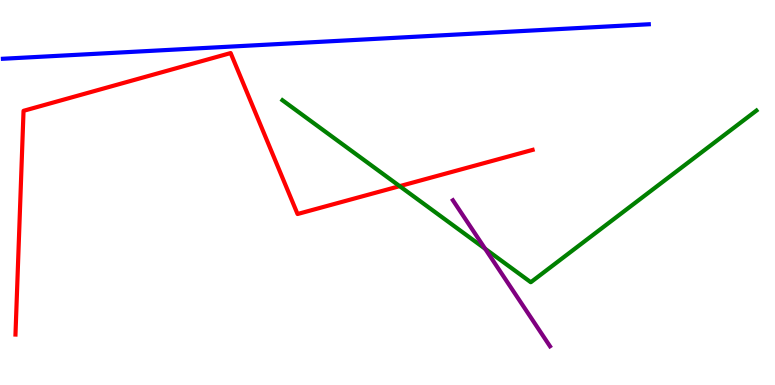[{'lines': ['blue', 'red'], 'intersections': []}, {'lines': ['green', 'red'], 'intersections': [{'x': 5.16, 'y': 5.16}]}, {'lines': ['purple', 'red'], 'intersections': []}, {'lines': ['blue', 'green'], 'intersections': []}, {'lines': ['blue', 'purple'], 'intersections': []}, {'lines': ['green', 'purple'], 'intersections': [{'x': 6.26, 'y': 3.54}]}]